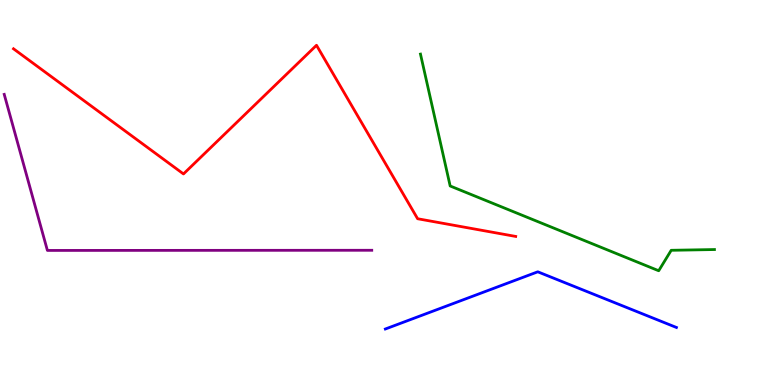[{'lines': ['blue', 'red'], 'intersections': []}, {'lines': ['green', 'red'], 'intersections': []}, {'lines': ['purple', 'red'], 'intersections': []}, {'lines': ['blue', 'green'], 'intersections': []}, {'lines': ['blue', 'purple'], 'intersections': []}, {'lines': ['green', 'purple'], 'intersections': []}]